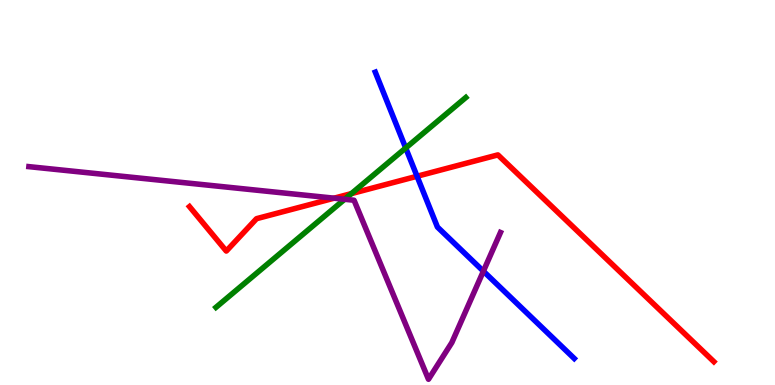[{'lines': ['blue', 'red'], 'intersections': [{'x': 5.38, 'y': 5.42}]}, {'lines': ['green', 'red'], 'intersections': [{'x': 4.53, 'y': 4.97}]}, {'lines': ['purple', 'red'], 'intersections': [{'x': 4.31, 'y': 4.85}]}, {'lines': ['blue', 'green'], 'intersections': [{'x': 5.23, 'y': 6.16}]}, {'lines': ['blue', 'purple'], 'intersections': [{'x': 6.24, 'y': 2.96}]}, {'lines': ['green', 'purple'], 'intersections': [{'x': 4.45, 'y': 4.82}]}]